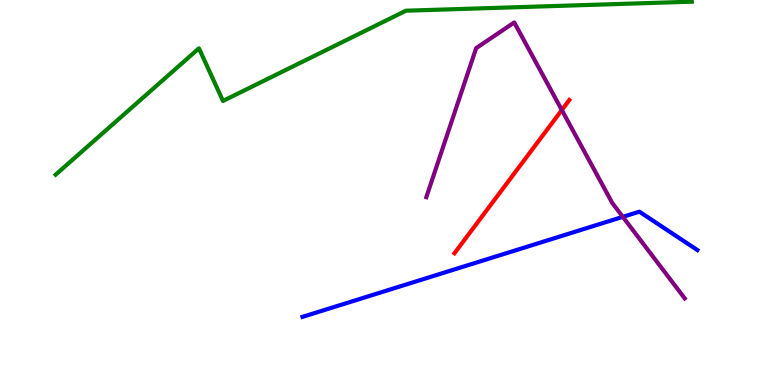[{'lines': ['blue', 'red'], 'intersections': []}, {'lines': ['green', 'red'], 'intersections': []}, {'lines': ['purple', 'red'], 'intersections': [{'x': 7.25, 'y': 7.14}]}, {'lines': ['blue', 'green'], 'intersections': []}, {'lines': ['blue', 'purple'], 'intersections': [{'x': 8.04, 'y': 4.37}]}, {'lines': ['green', 'purple'], 'intersections': []}]